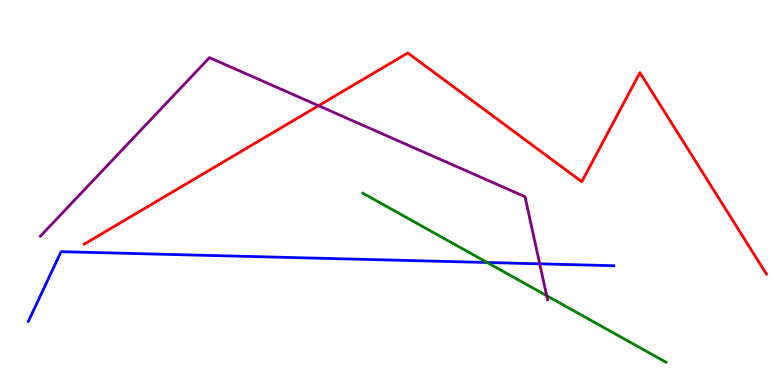[{'lines': ['blue', 'red'], 'intersections': []}, {'lines': ['green', 'red'], 'intersections': []}, {'lines': ['purple', 'red'], 'intersections': [{'x': 4.11, 'y': 7.25}]}, {'lines': ['blue', 'green'], 'intersections': [{'x': 6.29, 'y': 3.18}]}, {'lines': ['blue', 'purple'], 'intersections': [{'x': 6.96, 'y': 3.15}]}, {'lines': ['green', 'purple'], 'intersections': [{'x': 7.05, 'y': 2.32}]}]